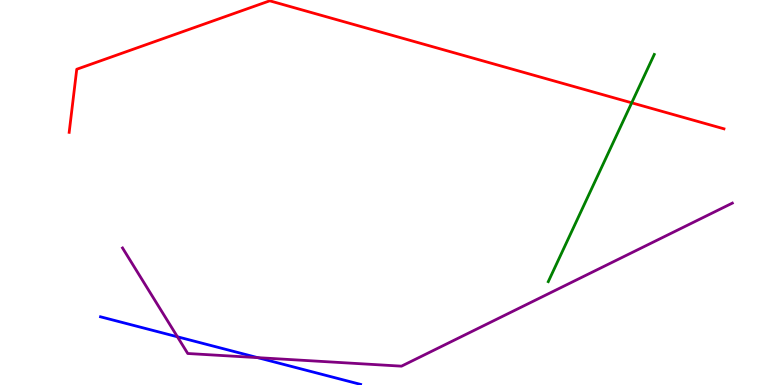[{'lines': ['blue', 'red'], 'intersections': []}, {'lines': ['green', 'red'], 'intersections': [{'x': 8.15, 'y': 7.33}]}, {'lines': ['purple', 'red'], 'intersections': []}, {'lines': ['blue', 'green'], 'intersections': []}, {'lines': ['blue', 'purple'], 'intersections': [{'x': 2.29, 'y': 1.25}, {'x': 3.32, 'y': 0.711}]}, {'lines': ['green', 'purple'], 'intersections': []}]